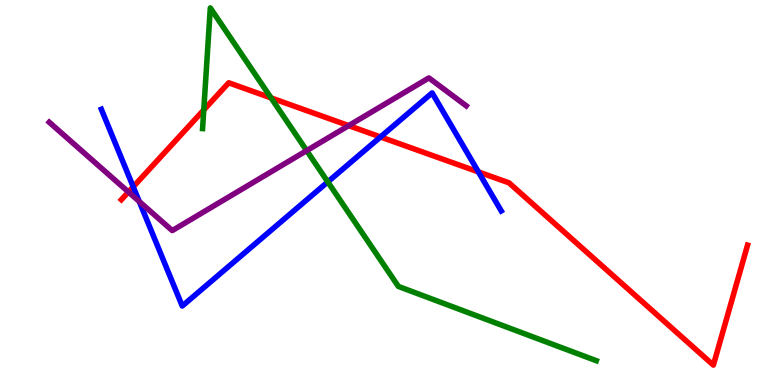[{'lines': ['blue', 'red'], 'intersections': [{'x': 1.72, 'y': 5.15}, {'x': 4.91, 'y': 6.44}, {'x': 6.17, 'y': 5.53}]}, {'lines': ['green', 'red'], 'intersections': [{'x': 2.63, 'y': 7.14}, {'x': 3.5, 'y': 7.46}]}, {'lines': ['purple', 'red'], 'intersections': [{'x': 1.66, 'y': 5.01}, {'x': 4.5, 'y': 6.74}]}, {'lines': ['blue', 'green'], 'intersections': [{'x': 4.23, 'y': 5.28}]}, {'lines': ['blue', 'purple'], 'intersections': [{'x': 1.8, 'y': 4.77}]}, {'lines': ['green', 'purple'], 'intersections': [{'x': 3.96, 'y': 6.09}]}]